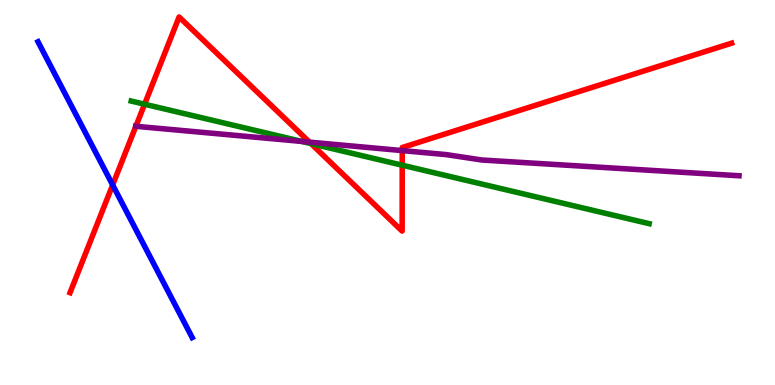[{'lines': ['blue', 'red'], 'intersections': [{'x': 1.45, 'y': 5.2}]}, {'lines': ['green', 'red'], 'intersections': [{'x': 1.87, 'y': 7.29}, {'x': 4.01, 'y': 6.27}, {'x': 5.19, 'y': 5.71}]}, {'lines': ['purple', 'red'], 'intersections': [{'x': 1.75, 'y': 6.72}, {'x': 3.99, 'y': 6.31}, {'x': 5.19, 'y': 6.09}]}, {'lines': ['blue', 'green'], 'intersections': []}, {'lines': ['blue', 'purple'], 'intersections': []}, {'lines': ['green', 'purple'], 'intersections': [{'x': 3.89, 'y': 6.33}]}]